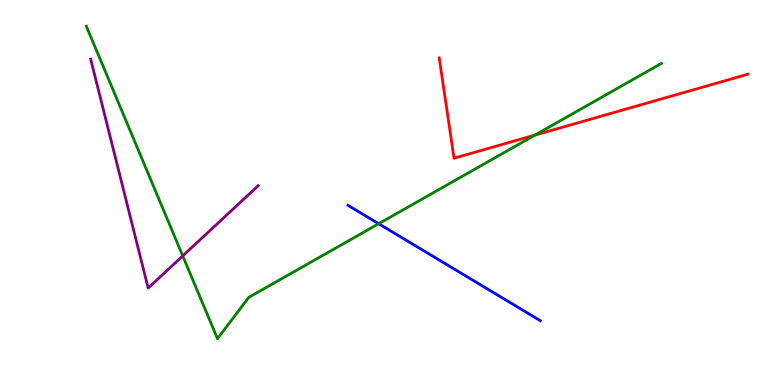[{'lines': ['blue', 'red'], 'intersections': []}, {'lines': ['green', 'red'], 'intersections': [{'x': 6.9, 'y': 6.49}]}, {'lines': ['purple', 'red'], 'intersections': []}, {'lines': ['blue', 'green'], 'intersections': [{'x': 4.89, 'y': 4.19}]}, {'lines': ['blue', 'purple'], 'intersections': []}, {'lines': ['green', 'purple'], 'intersections': [{'x': 2.36, 'y': 3.35}]}]